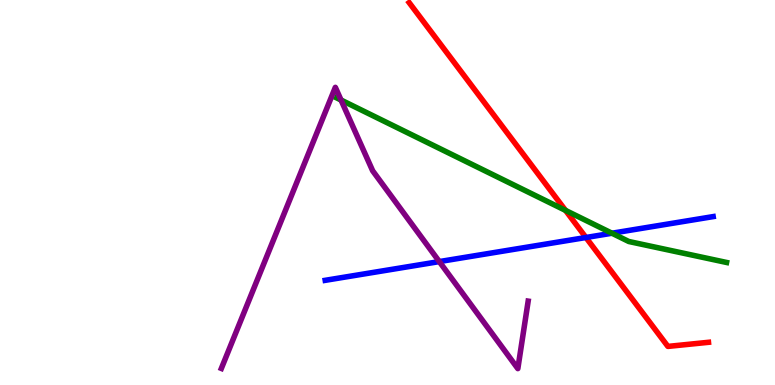[{'lines': ['blue', 'red'], 'intersections': [{'x': 7.56, 'y': 3.83}]}, {'lines': ['green', 'red'], 'intersections': [{'x': 7.3, 'y': 4.54}]}, {'lines': ['purple', 'red'], 'intersections': []}, {'lines': ['blue', 'green'], 'intersections': [{'x': 7.9, 'y': 3.94}]}, {'lines': ['blue', 'purple'], 'intersections': [{'x': 5.67, 'y': 3.21}]}, {'lines': ['green', 'purple'], 'intersections': [{'x': 4.4, 'y': 7.4}]}]